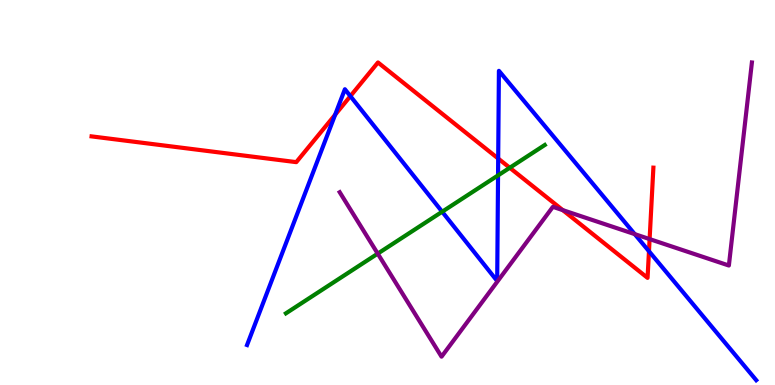[{'lines': ['blue', 'red'], 'intersections': [{'x': 4.32, 'y': 7.02}, {'x': 4.52, 'y': 7.5}, {'x': 6.43, 'y': 5.88}, {'x': 8.37, 'y': 3.47}]}, {'lines': ['green', 'red'], 'intersections': [{'x': 6.58, 'y': 5.64}]}, {'lines': ['purple', 'red'], 'intersections': [{'x': 7.26, 'y': 4.54}, {'x': 8.38, 'y': 3.79}]}, {'lines': ['blue', 'green'], 'intersections': [{'x': 5.71, 'y': 4.5}, {'x': 6.43, 'y': 5.44}]}, {'lines': ['blue', 'purple'], 'intersections': [{'x': 8.19, 'y': 3.92}]}, {'lines': ['green', 'purple'], 'intersections': [{'x': 4.87, 'y': 3.41}]}]